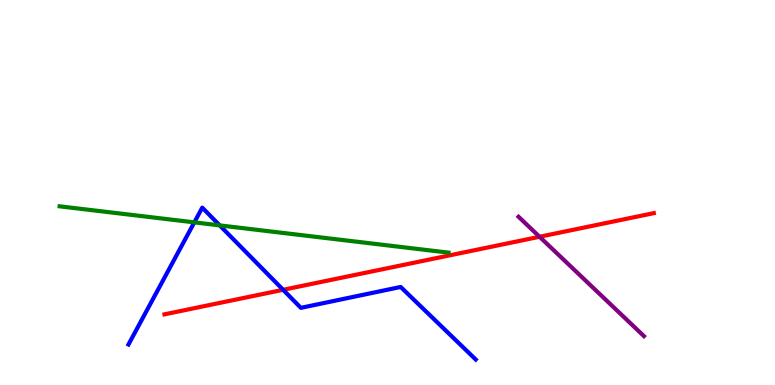[{'lines': ['blue', 'red'], 'intersections': [{'x': 3.65, 'y': 2.47}]}, {'lines': ['green', 'red'], 'intersections': []}, {'lines': ['purple', 'red'], 'intersections': [{'x': 6.96, 'y': 3.85}]}, {'lines': ['blue', 'green'], 'intersections': [{'x': 2.51, 'y': 4.22}, {'x': 2.84, 'y': 4.15}]}, {'lines': ['blue', 'purple'], 'intersections': []}, {'lines': ['green', 'purple'], 'intersections': []}]